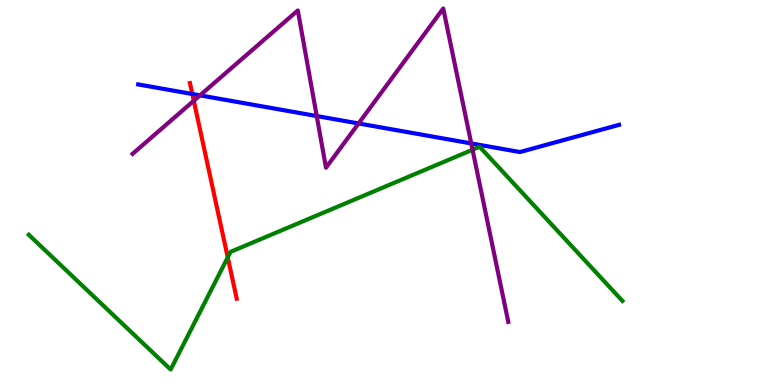[{'lines': ['blue', 'red'], 'intersections': [{'x': 2.48, 'y': 7.56}]}, {'lines': ['green', 'red'], 'intersections': [{'x': 2.94, 'y': 3.31}]}, {'lines': ['purple', 'red'], 'intersections': [{'x': 2.5, 'y': 7.38}]}, {'lines': ['blue', 'green'], 'intersections': []}, {'lines': ['blue', 'purple'], 'intersections': [{'x': 2.58, 'y': 7.52}, {'x': 4.09, 'y': 6.99}, {'x': 4.63, 'y': 6.79}, {'x': 6.08, 'y': 6.27}]}, {'lines': ['green', 'purple'], 'intersections': [{'x': 6.1, 'y': 6.11}]}]